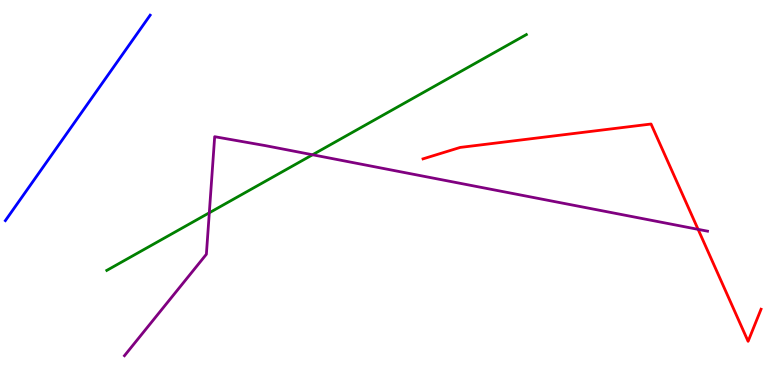[{'lines': ['blue', 'red'], 'intersections': []}, {'lines': ['green', 'red'], 'intersections': []}, {'lines': ['purple', 'red'], 'intersections': [{'x': 9.01, 'y': 4.04}]}, {'lines': ['blue', 'green'], 'intersections': []}, {'lines': ['blue', 'purple'], 'intersections': []}, {'lines': ['green', 'purple'], 'intersections': [{'x': 2.7, 'y': 4.47}, {'x': 4.03, 'y': 5.98}]}]